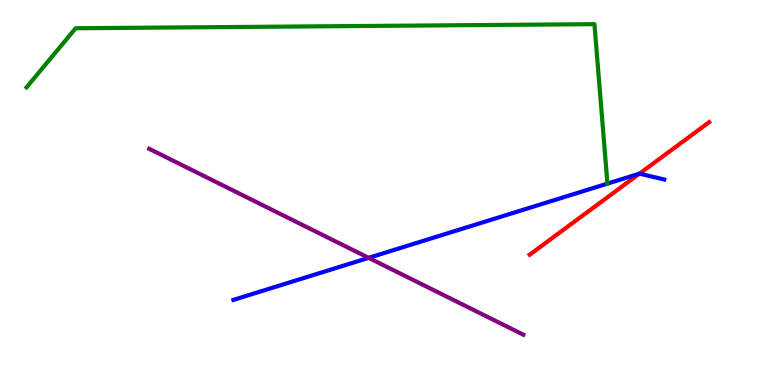[{'lines': ['blue', 'red'], 'intersections': [{'x': 8.25, 'y': 5.49}]}, {'lines': ['green', 'red'], 'intersections': []}, {'lines': ['purple', 'red'], 'intersections': []}, {'lines': ['blue', 'green'], 'intersections': []}, {'lines': ['blue', 'purple'], 'intersections': [{'x': 4.76, 'y': 3.3}]}, {'lines': ['green', 'purple'], 'intersections': []}]